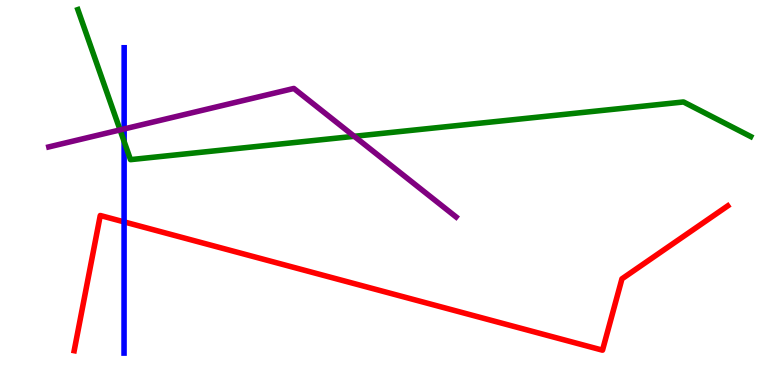[{'lines': ['blue', 'red'], 'intersections': [{'x': 1.6, 'y': 4.24}]}, {'lines': ['green', 'red'], 'intersections': []}, {'lines': ['purple', 'red'], 'intersections': []}, {'lines': ['blue', 'green'], 'intersections': [{'x': 1.6, 'y': 6.32}]}, {'lines': ['blue', 'purple'], 'intersections': [{'x': 1.6, 'y': 6.65}]}, {'lines': ['green', 'purple'], 'intersections': [{'x': 1.55, 'y': 6.63}, {'x': 4.57, 'y': 6.46}]}]